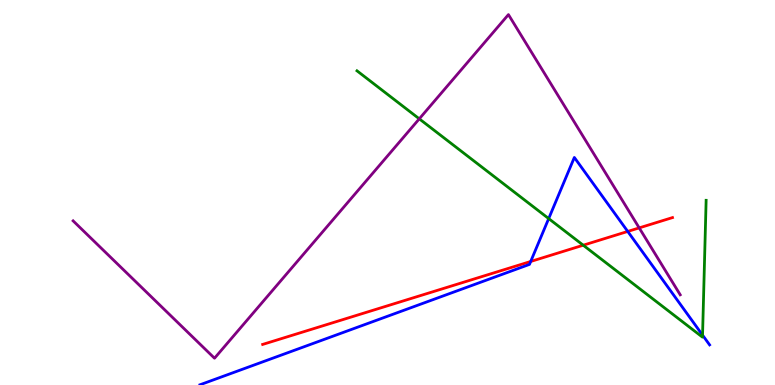[{'lines': ['blue', 'red'], 'intersections': [{'x': 6.85, 'y': 3.21}, {'x': 8.1, 'y': 3.99}]}, {'lines': ['green', 'red'], 'intersections': [{'x': 7.53, 'y': 3.63}]}, {'lines': ['purple', 'red'], 'intersections': [{'x': 8.25, 'y': 4.08}]}, {'lines': ['blue', 'green'], 'intersections': [{'x': 7.08, 'y': 4.32}, {'x': 9.07, 'y': 1.3}]}, {'lines': ['blue', 'purple'], 'intersections': []}, {'lines': ['green', 'purple'], 'intersections': [{'x': 5.41, 'y': 6.91}]}]